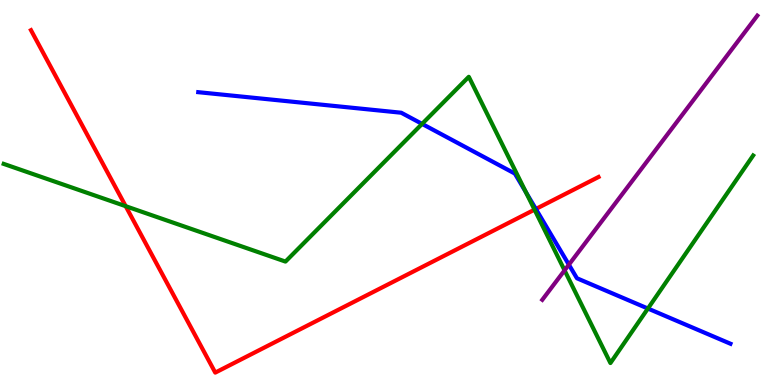[{'lines': ['blue', 'red'], 'intersections': [{'x': 6.91, 'y': 4.57}]}, {'lines': ['green', 'red'], 'intersections': [{'x': 1.62, 'y': 4.64}, {'x': 6.9, 'y': 4.55}]}, {'lines': ['purple', 'red'], 'intersections': []}, {'lines': ['blue', 'green'], 'intersections': [{'x': 5.45, 'y': 6.78}, {'x': 6.79, 'y': 5.01}, {'x': 8.36, 'y': 1.99}]}, {'lines': ['blue', 'purple'], 'intersections': [{'x': 7.34, 'y': 3.13}]}, {'lines': ['green', 'purple'], 'intersections': [{'x': 7.28, 'y': 2.98}]}]